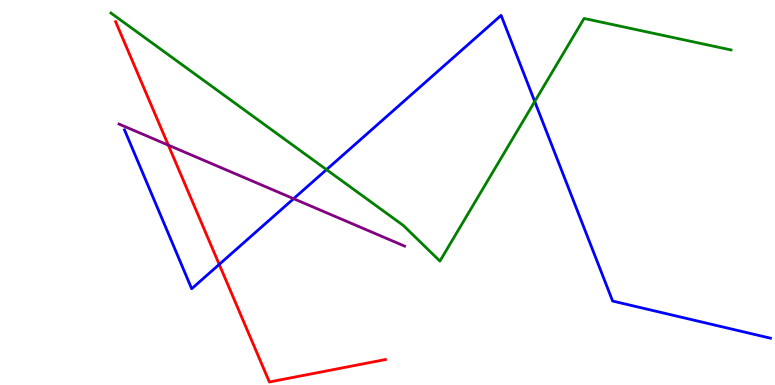[{'lines': ['blue', 'red'], 'intersections': [{'x': 2.83, 'y': 3.13}]}, {'lines': ['green', 'red'], 'intersections': []}, {'lines': ['purple', 'red'], 'intersections': [{'x': 2.17, 'y': 6.23}]}, {'lines': ['blue', 'green'], 'intersections': [{'x': 4.21, 'y': 5.59}, {'x': 6.9, 'y': 7.36}]}, {'lines': ['blue', 'purple'], 'intersections': [{'x': 3.79, 'y': 4.84}]}, {'lines': ['green', 'purple'], 'intersections': []}]